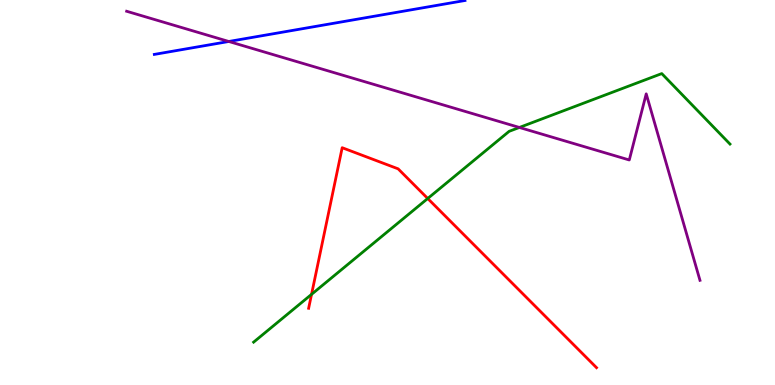[{'lines': ['blue', 'red'], 'intersections': []}, {'lines': ['green', 'red'], 'intersections': [{'x': 4.02, 'y': 2.35}, {'x': 5.52, 'y': 4.84}]}, {'lines': ['purple', 'red'], 'intersections': []}, {'lines': ['blue', 'green'], 'intersections': []}, {'lines': ['blue', 'purple'], 'intersections': [{'x': 2.95, 'y': 8.92}]}, {'lines': ['green', 'purple'], 'intersections': [{'x': 6.7, 'y': 6.69}]}]